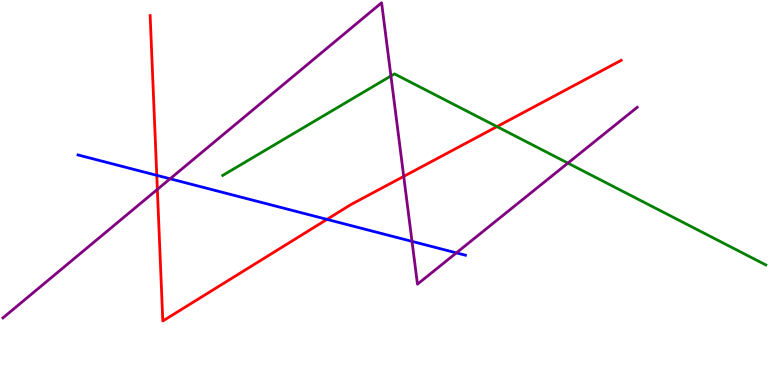[{'lines': ['blue', 'red'], 'intersections': [{'x': 2.02, 'y': 5.45}, {'x': 4.22, 'y': 4.3}]}, {'lines': ['green', 'red'], 'intersections': [{'x': 6.41, 'y': 6.71}]}, {'lines': ['purple', 'red'], 'intersections': [{'x': 2.03, 'y': 5.08}, {'x': 5.21, 'y': 5.42}]}, {'lines': ['blue', 'green'], 'intersections': []}, {'lines': ['blue', 'purple'], 'intersections': [{'x': 2.19, 'y': 5.36}, {'x': 5.32, 'y': 3.73}, {'x': 5.89, 'y': 3.43}]}, {'lines': ['green', 'purple'], 'intersections': [{'x': 5.04, 'y': 8.03}, {'x': 7.33, 'y': 5.76}]}]